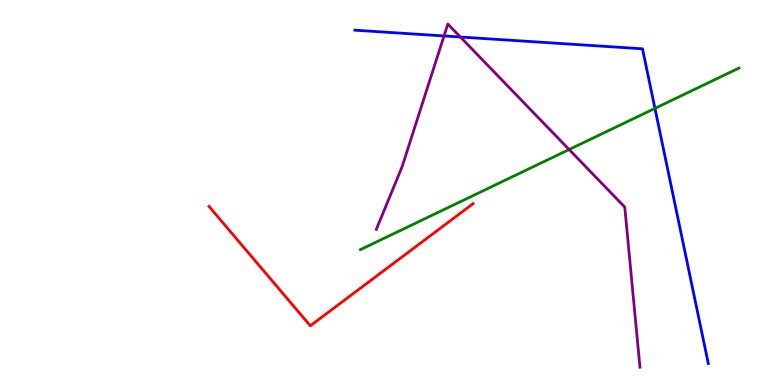[{'lines': ['blue', 'red'], 'intersections': []}, {'lines': ['green', 'red'], 'intersections': []}, {'lines': ['purple', 'red'], 'intersections': []}, {'lines': ['blue', 'green'], 'intersections': [{'x': 8.45, 'y': 7.19}]}, {'lines': ['blue', 'purple'], 'intersections': [{'x': 5.73, 'y': 9.07}, {'x': 5.94, 'y': 9.04}]}, {'lines': ['green', 'purple'], 'intersections': [{'x': 7.34, 'y': 6.12}]}]